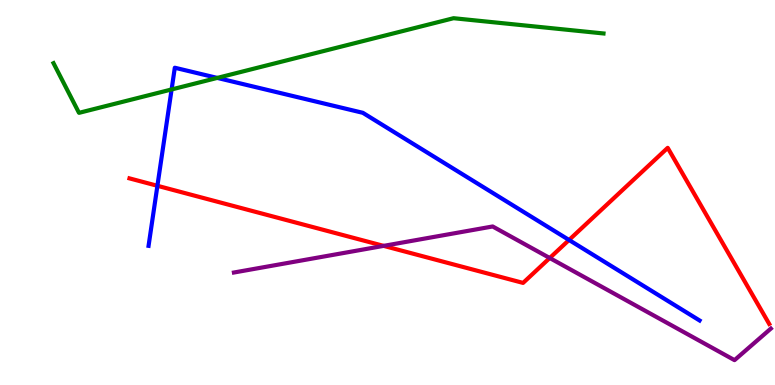[{'lines': ['blue', 'red'], 'intersections': [{'x': 2.03, 'y': 5.17}, {'x': 7.34, 'y': 3.77}]}, {'lines': ['green', 'red'], 'intersections': []}, {'lines': ['purple', 'red'], 'intersections': [{'x': 4.95, 'y': 3.61}, {'x': 7.09, 'y': 3.3}]}, {'lines': ['blue', 'green'], 'intersections': [{'x': 2.21, 'y': 7.68}, {'x': 2.8, 'y': 7.98}]}, {'lines': ['blue', 'purple'], 'intersections': []}, {'lines': ['green', 'purple'], 'intersections': []}]